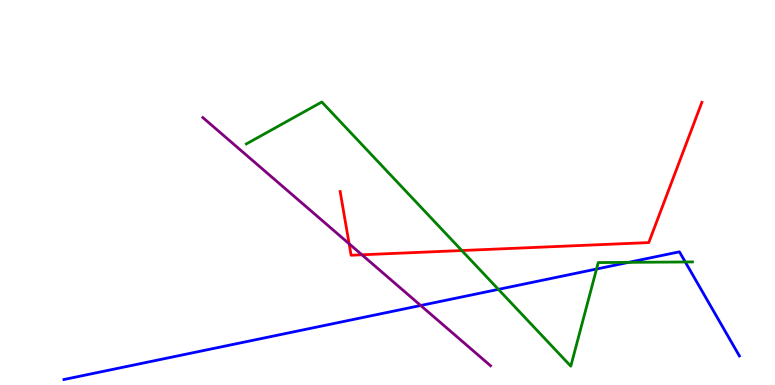[{'lines': ['blue', 'red'], 'intersections': []}, {'lines': ['green', 'red'], 'intersections': [{'x': 5.96, 'y': 3.49}]}, {'lines': ['purple', 'red'], 'intersections': [{'x': 4.5, 'y': 3.67}, {'x': 4.67, 'y': 3.38}]}, {'lines': ['blue', 'green'], 'intersections': [{'x': 6.43, 'y': 2.48}, {'x': 7.7, 'y': 3.01}, {'x': 8.11, 'y': 3.19}, {'x': 8.84, 'y': 3.2}]}, {'lines': ['blue', 'purple'], 'intersections': [{'x': 5.43, 'y': 2.07}]}, {'lines': ['green', 'purple'], 'intersections': []}]